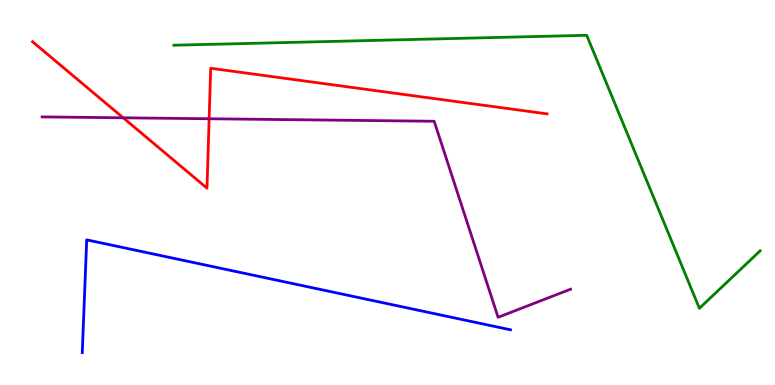[{'lines': ['blue', 'red'], 'intersections': []}, {'lines': ['green', 'red'], 'intersections': []}, {'lines': ['purple', 'red'], 'intersections': [{'x': 1.59, 'y': 6.94}, {'x': 2.7, 'y': 6.92}]}, {'lines': ['blue', 'green'], 'intersections': []}, {'lines': ['blue', 'purple'], 'intersections': []}, {'lines': ['green', 'purple'], 'intersections': []}]